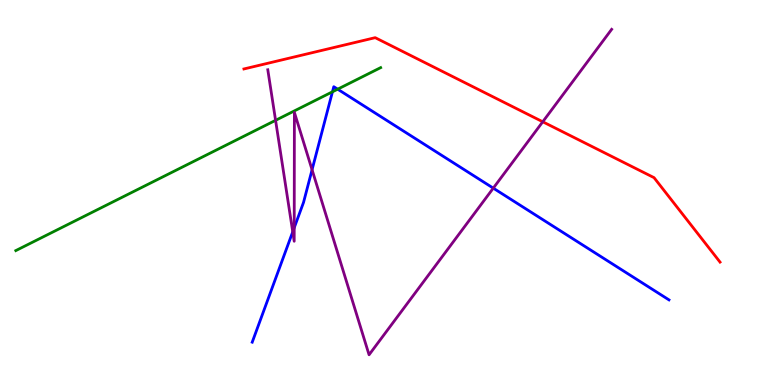[{'lines': ['blue', 'red'], 'intersections': []}, {'lines': ['green', 'red'], 'intersections': []}, {'lines': ['purple', 'red'], 'intersections': [{'x': 7.0, 'y': 6.84}]}, {'lines': ['blue', 'green'], 'intersections': [{'x': 4.29, 'y': 7.62}, {'x': 4.36, 'y': 7.68}]}, {'lines': ['blue', 'purple'], 'intersections': [{'x': 3.78, 'y': 3.98}, {'x': 3.8, 'y': 4.08}, {'x': 4.03, 'y': 5.59}, {'x': 6.36, 'y': 5.11}]}, {'lines': ['green', 'purple'], 'intersections': [{'x': 3.56, 'y': 6.87}]}]